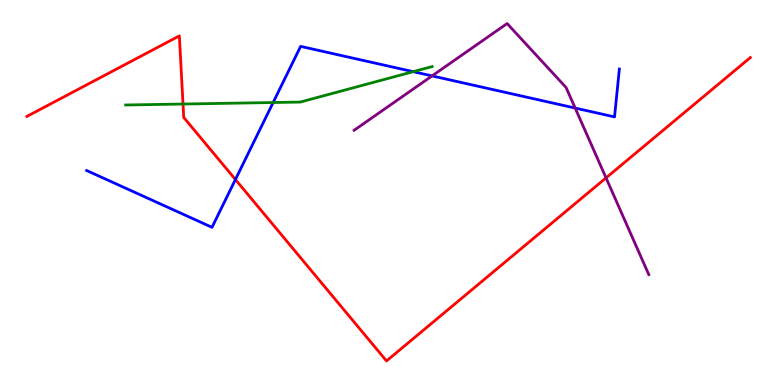[{'lines': ['blue', 'red'], 'intersections': [{'x': 3.04, 'y': 5.34}]}, {'lines': ['green', 'red'], 'intersections': [{'x': 2.36, 'y': 7.3}]}, {'lines': ['purple', 'red'], 'intersections': [{'x': 7.82, 'y': 5.38}]}, {'lines': ['blue', 'green'], 'intersections': [{'x': 3.52, 'y': 7.34}, {'x': 5.33, 'y': 8.14}]}, {'lines': ['blue', 'purple'], 'intersections': [{'x': 5.57, 'y': 8.03}, {'x': 7.42, 'y': 7.19}]}, {'lines': ['green', 'purple'], 'intersections': []}]